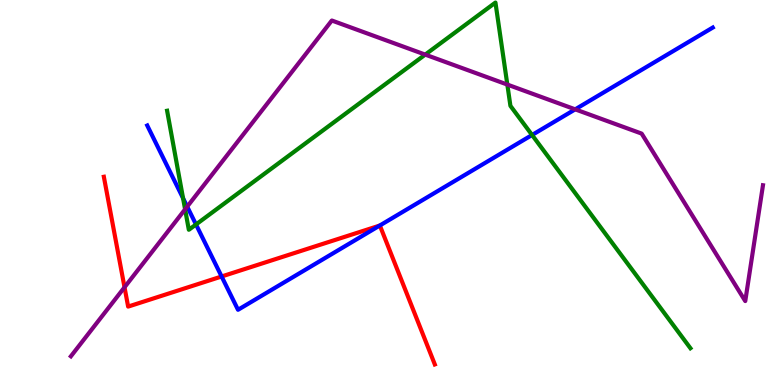[{'lines': ['blue', 'red'], 'intersections': [{'x': 2.86, 'y': 2.82}, {'x': 4.9, 'y': 4.14}]}, {'lines': ['green', 'red'], 'intersections': []}, {'lines': ['purple', 'red'], 'intersections': [{'x': 1.61, 'y': 2.54}]}, {'lines': ['blue', 'green'], 'intersections': [{'x': 2.36, 'y': 4.85}, {'x': 2.53, 'y': 4.17}, {'x': 6.87, 'y': 6.49}]}, {'lines': ['blue', 'purple'], 'intersections': [{'x': 2.42, 'y': 4.63}, {'x': 7.42, 'y': 7.16}]}, {'lines': ['green', 'purple'], 'intersections': [{'x': 2.39, 'y': 4.56}, {'x': 5.49, 'y': 8.58}, {'x': 6.55, 'y': 7.8}]}]